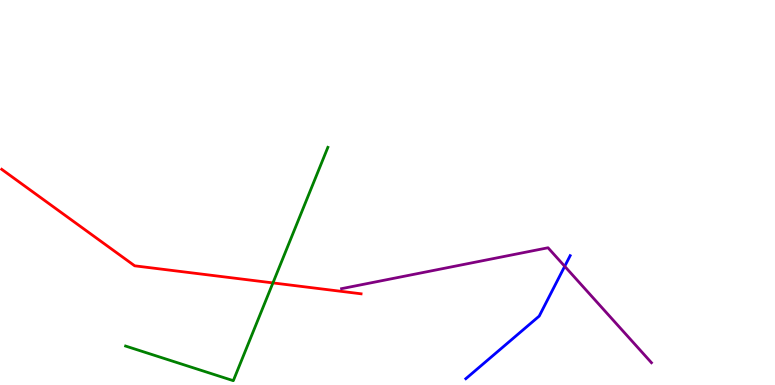[{'lines': ['blue', 'red'], 'intersections': []}, {'lines': ['green', 'red'], 'intersections': [{'x': 3.52, 'y': 2.65}]}, {'lines': ['purple', 'red'], 'intersections': []}, {'lines': ['blue', 'green'], 'intersections': []}, {'lines': ['blue', 'purple'], 'intersections': [{'x': 7.29, 'y': 3.08}]}, {'lines': ['green', 'purple'], 'intersections': []}]